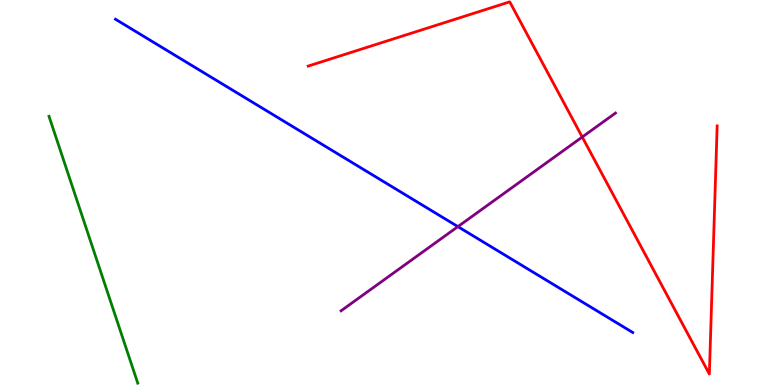[{'lines': ['blue', 'red'], 'intersections': []}, {'lines': ['green', 'red'], 'intersections': []}, {'lines': ['purple', 'red'], 'intersections': [{'x': 7.51, 'y': 6.44}]}, {'lines': ['blue', 'green'], 'intersections': []}, {'lines': ['blue', 'purple'], 'intersections': [{'x': 5.91, 'y': 4.11}]}, {'lines': ['green', 'purple'], 'intersections': []}]